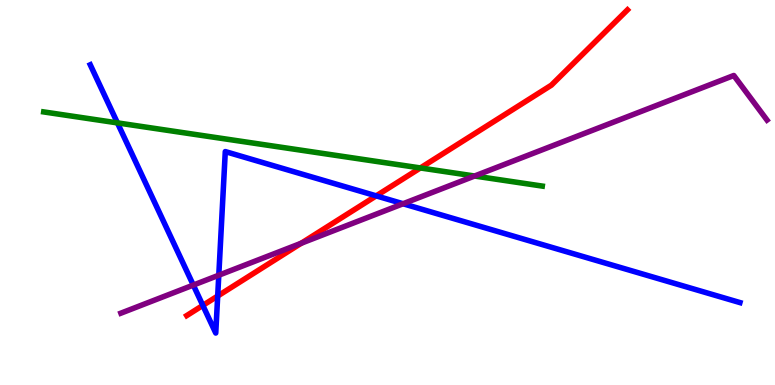[{'lines': ['blue', 'red'], 'intersections': [{'x': 2.62, 'y': 2.07}, {'x': 2.81, 'y': 2.31}, {'x': 4.85, 'y': 4.91}]}, {'lines': ['green', 'red'], 'intersections': [{'x': 5.42, 'y': 5.64}]}, {'lines': ['purple', 'red'], 'intersections': [{'x': 3.89, 'y': 3.68}]}, {'lines': ['blue', 'green'], 'intersections': [{'x': 1.52, 'y': 6.81}]}, {'lines': ['blue', 'purple'], 'intersections': [{'x': 2.49, 'y': 2.6}, {'x': 2.82, 'y': 2.85}, {'x': 5.2, 'y': 4.71}]}, {'lines': ['green', 'purple'], 'intersections': [{'x': 6.12, 'y': 5.43}]}]